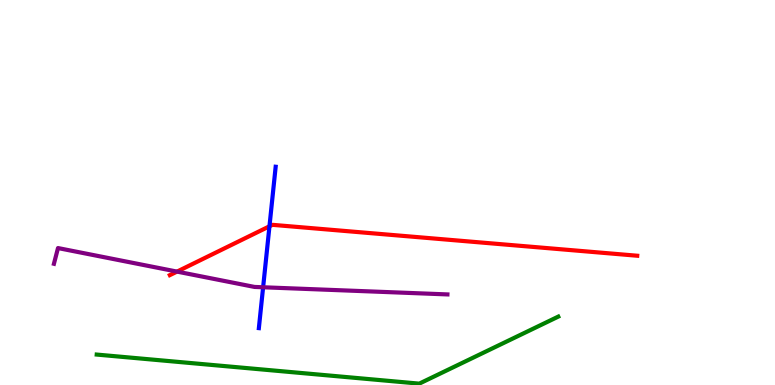[{'lines': ['blue', 'red'], 'intersections': [{'x': 3.48, 'y': 4.12}]}, {'lines': ['green', 'red'], 'intersections': []}, {'lines': ['purple', 'red'], 'intersections': [{'x': 2.28, 'y': 2.95}]}, {'lines': ['blue', 'green'], 'intersections': []}, {'lines': ['blue', 'purple'], 'intersections': [{'x': 3.4, 'y': 2.54}]}, {'lines': ['green', 'purple'], 'intersections': []}]